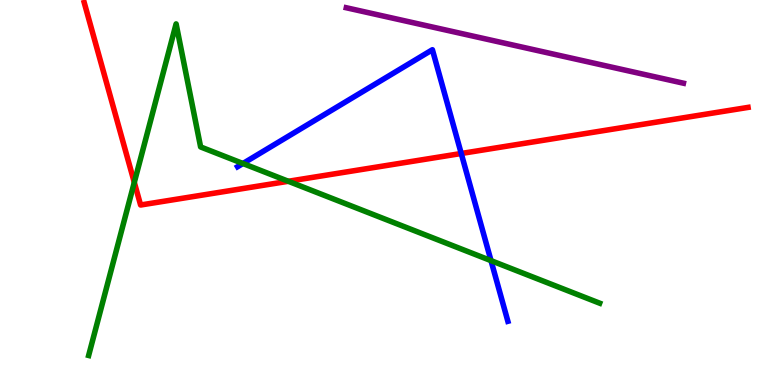[{'lines': ['blue', 'red'], 'intersections': [{'x': 5.95, 'y': 6.01}]}, {'lines': ['green', 'red'], 'intersections': [{'x': 1.73, 'y': 5.26}, {'x': 3.72, 'y': 5.29}]}, {'lines': ['purple', 'red'], 'intersections': []}, {'lines': ['blue', 'green'], 'intersections': [{'x': 3.13, 'y': 5.75}, {'x': 6.34, 'y': 3.23}]}, {'lines': ['blue', 'purple'], 'intersections': []}, {'lines': ['green', 'purple'], 'intersections': []}]